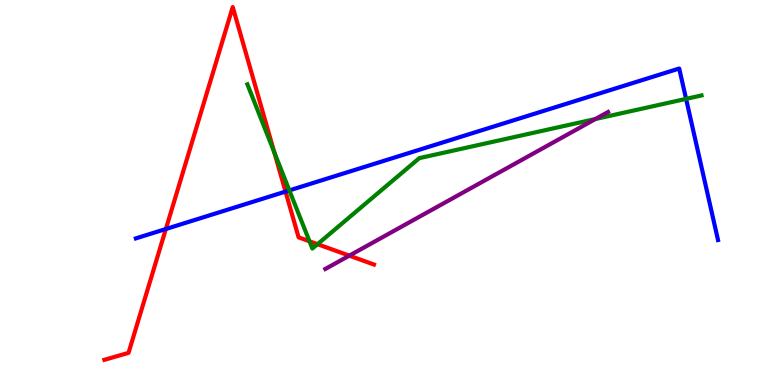[{'lines': ['blue', 'red'], 'intersections': [{'x': 2.14, 'y': 4.05}, {'x': 3.68, 'y': 5.02}]}, {'lines': ['green', 'red'], 'intersections': [{'x': 3.54, 'y': 6.04}, {'x': 3.99, 'y': 3.73}, {'x': 4.1, 'y': 3.66}]}, {'lines': ['purple', 'red'], 'intersections': [{'x': 4.51, 'y': 3.36}]}, {'lines': ['blue', 'green'], 'intersections': [{'x': 3.73, 'y': 5.05}, {'x': 8.85, 'y': 7.43}]}, {'lines': ['blue', 'purple'], 'intersections': []}, {'lines': ['green', 'purple'], 'intersections': [{'x': 7.68, 'y': 6.91}]}]